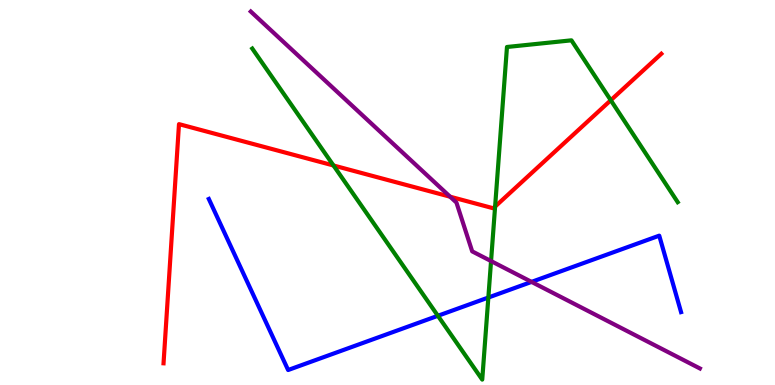[{'lines': ['blue', 'red'], 'intersections': []}, {'lines': ['green', 'red'], 'intersections': [{'x': 4.3, 'y': 5.7}, {'x': 6.39, 'y': 4.63}, {'x': 7.88, 'y': 7.4}]}, {'lines': ['purple', 'red'], 'intersections': [{'x': 5.81, 'y': 4.89}]}, {'lines': ['blue', 'green'], 'intersections': [{'x': 5.65, 'y': 1.8}, {'x': 6.3, 'y': 2.27}]}, {'lines': ['blue', 'purple'], 'intersections': [{'x': 6.86, 'y': 2.68}]}, {'lines': ['green', 'purple'], 'intersections': [{'x': 6.34, 'y': 3.22}]}]